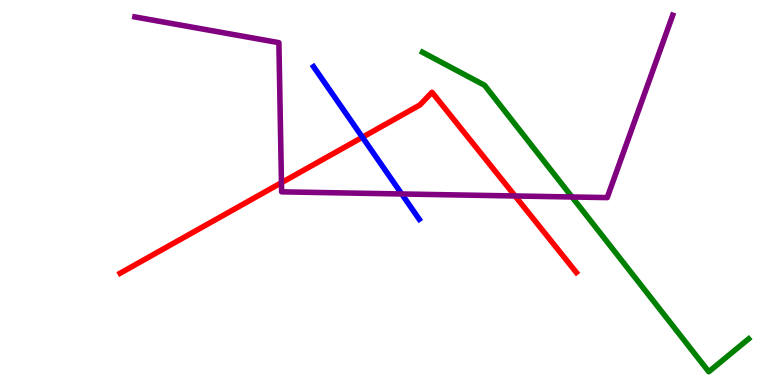[{'lines': ['blue', 'red'], 'intersections': [{'x': 4.68, 'y': 6.44}]}, {'lines': ['green', 'red'], 'intersections': []}, {'lines': ['purple', 'red'], 'intersections': [{'x': 3.63, 'y': 5.26}, {'x': 6.65, 'y': 4.91}]}, {'lines': ['blue', 'green'], 'intersections': []}, {'lines': ['blue', 'purple'], 'intersections': [{'x': 5.18, 'y': 4.96}]}, {'lines': ['green', 'purple'], 'intersections': [{'x': 7.38, 'y': 4.88}]}]